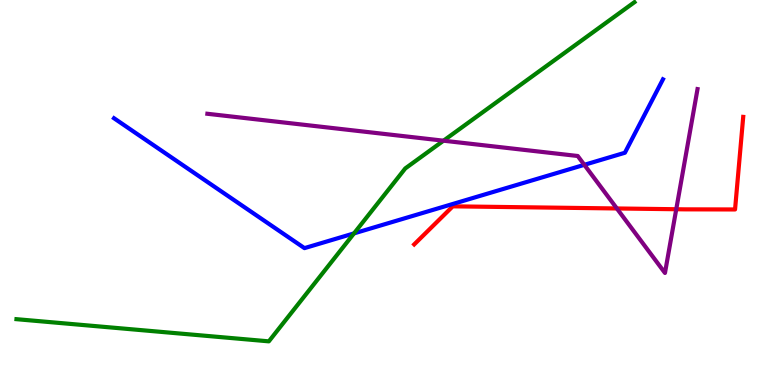[{'lines': ['blue', 'red'], 'intersections': []}, {'lines': ['green', 'red'], 'intersections': []}, {'lines': ['purple', 'red'], 'intersections': [{'x': 7.96, 'y': 4.59}, {'x': 8.73, 'y': 4.57}]}, {'lines': ['blue', 'green'], 'intersections': [{'x': 4.57, 'y': 3.94}]}, {'lines': ['blue', 'purple'], 'intersections': [{'x': 7.54, 'y': 5.72}]}, {'lines': ['green', 'purple'], 'intersections': [{'x': 5.72, 'y': 6.35}]}]